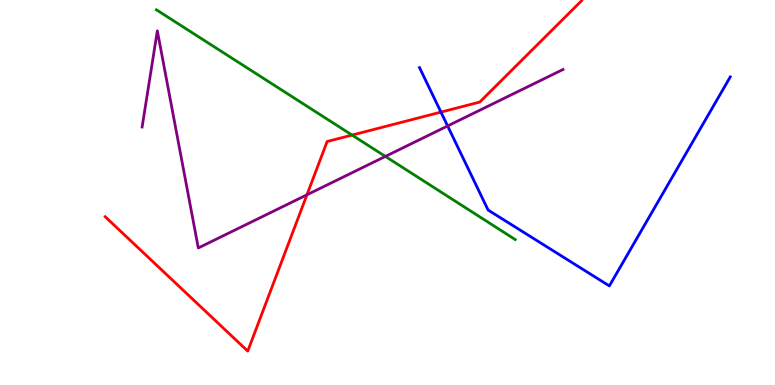[{'lines': ['blue', 'red'], 'intersections': [{'x': 5.69, 'y': 7.09}]}, {'lines': ['green', 'red'], 'intersections': [{'x': 4.54, 'y': 6.49}]}, {'lines': ['purple', 'red'], 'intersections': [{'x': 3.96, 'y': 4.94}]}, {'lines': ['blue', 'green'], 'intersections': []}, {'lines': ['blue', 'purple'], 'intersections': [{'x': 5.78, 'y': 6.73}]}, {'lines': ['green', 'purple'], 'intersections': [{'x': 4.97, 'y': 5.94}]}]